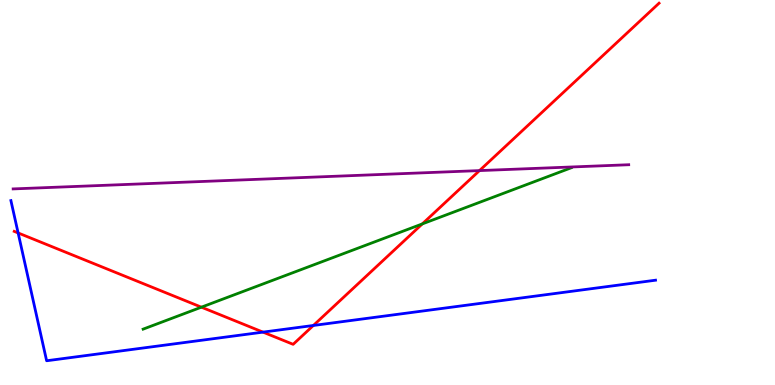[{'lines': ['blue', 'red'], 'intersections': [{'x': 0.234, 'y': 3.95}, {'x': 3.39, 'y': 1.37}, {'x': 4.04, 'y': 1.55}]}, {'lines': ['green', 'red'], 'intersections': [{'x': 2.6, 'y': 2.02}, {'x': 5.45, 'y': 4.18}]}, {'lines': ['purple', 'red'], 'intersections': [{'x': 6.19, 'y': 5.57}]}, {'lines': ['blue', 'green'], 'intersections': []}, {'lines': ['blue', 'purple'], 'intersections': []}, {'lines': ['green', 'purple'], 'intersections': []}]